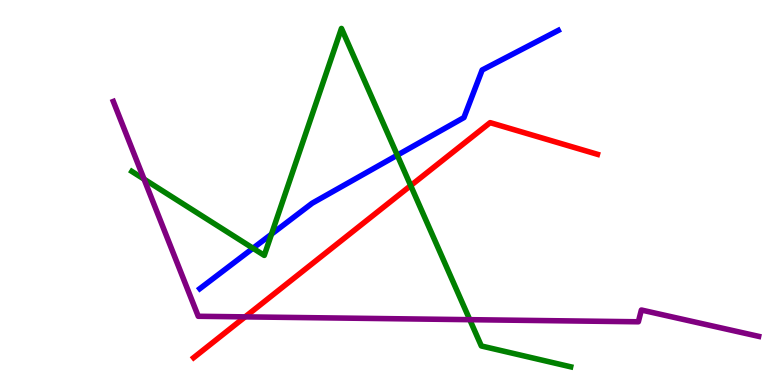[{'lines': ['blue', 'red'], 'intersections': []}, {'lines': ['green', 'red'], 'intersections': [{'x': 5.3, 'y': 5.18}]}, {'lines': ['purple', 'red'], 'intersections': [{'x': 3.16, 'y': 1.77}]}, {'lines': ['blue', 'green'], 'intersections': [{'x': 3.26, 'y': 3.55}, {'x': 3.5, 'y': 3.92}, {'x': 5.13, 'y': 5.97}]}, {'lines': ['blue', 'purple'], 'intersections': []}, {'lines': ['green', 'purple'], 'intersections': [{'x': 1.86, 'y': 5.35}, {'x': 6.06, 'y': 1.7}]}]